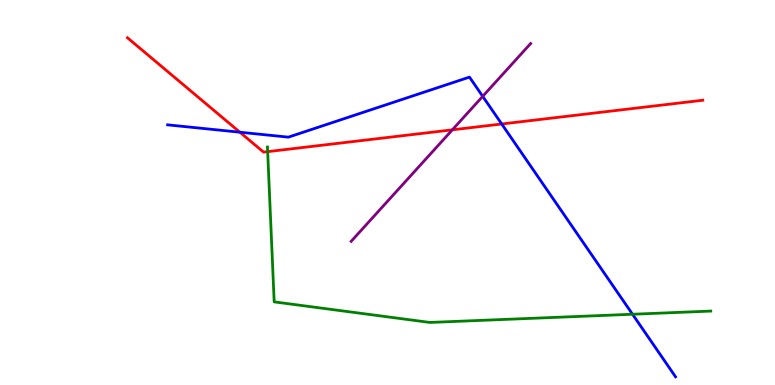[{'lines': ['blue', 'red'], 'intersections': [{'x': 3.1, 'y': 6.57}, {'x': 6.47, 'y': 6.78}]}, {'lines': ['green', 'red'], 'intersections': [{'x': 3.45, 'y': 6.06}]}, {'lines': ['purple', 'red'], 'intersections': [{'x': 5.84, 'y': 6.63}]}, {'lines': ['blue', 'green'], 'intersections': [{'x': 8.16, 'y': 1.84}]}, {'lines': ['blue', 'purple'], 'intersections': [{'x': 6.23, 'y': 7.5}]}, {'lines': ['green', 'purple'], 'intersections': []}]